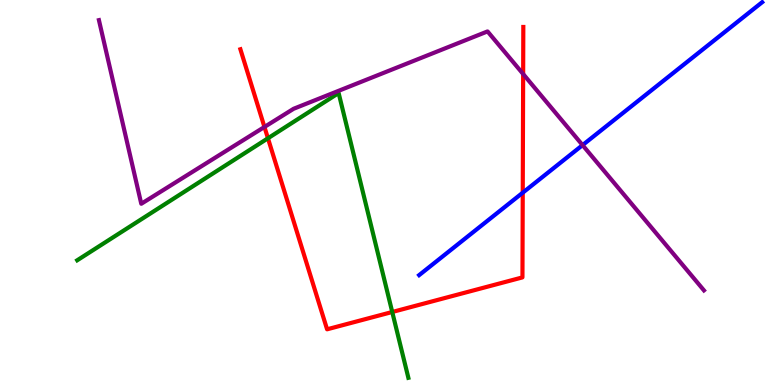[{'lines': ['blue', 'red'], 'intersections': [{'x': 6.75, 'y': 4.99}]}, {'lines': ['green', 'red'], 'intersections': [{'x': 3.46, 'y': 6.41}, {'x': 5.06, 'y': 1.9}]}, {'lines': ['purple', 'red'], 'intersections': [{'x': 3.41, 'y': 6.7}, {'x': 6.75, 'y': 8.08}]}, {'lines': ['blue', 'green'], 'intersections': []}, {'lines': ['blue', 'purple'], 'intersections': [{'x': 7.52, 'y': 6.23}]}, {'lines': ['green', 'purple'], 'intersections': []}]